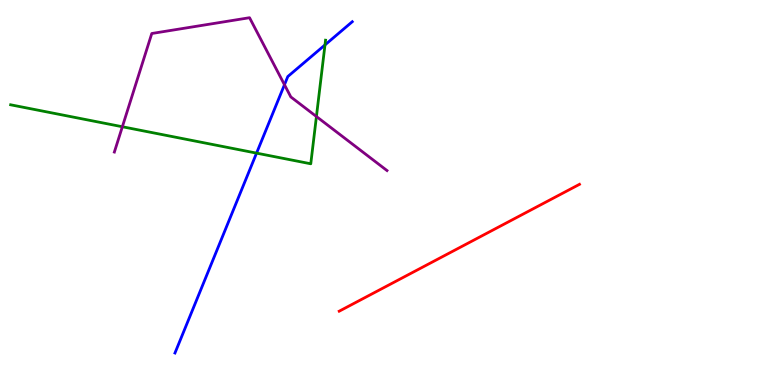[{'lines': ['blue', 'red'], 'intersections': []}, {'lines': ['green', 'red'], 'intersections': []}, {'lines': ['purple', 'red'], 'intersections': []}, {'lines': ['blue', 'green'], 'intersections': [{'x': 3.31, 'y': 6.02}, {'x': 4.19, 'y': 8.83}]}, {'lines': ['blue', 'purple'], 'intersections': [{'x': 3.67, 'y': 7.8}]}, {'lines': ['green', 'purple'], 'intersections': [{'x': 1.58, 'y': 6.71}, {'x': 4.08, 'y': 6.97}]}]